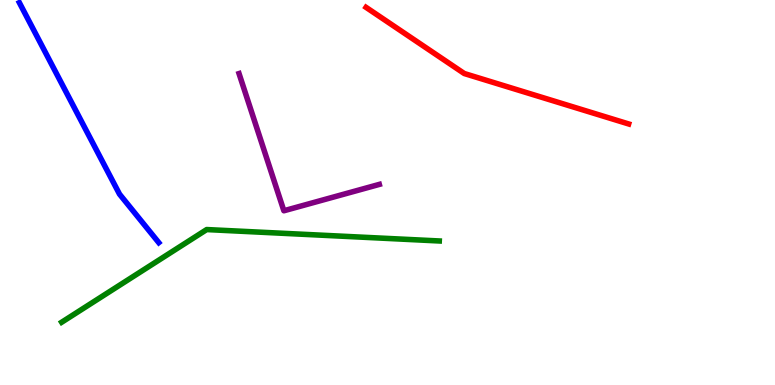[{'lines': ['blue', 'red'], 'intersections': []}, {'lines': ['green', 'red'], 'intersections': []}, {'lines': ['purple', 'red'], 'intersections': []}, {'lines': ['blue', 'green'], 'intersections': []}, {'lines': ['blue', 'purple'], 'intersections': []}, {'lines': ['green', 'purple'], 'intersections': []}]